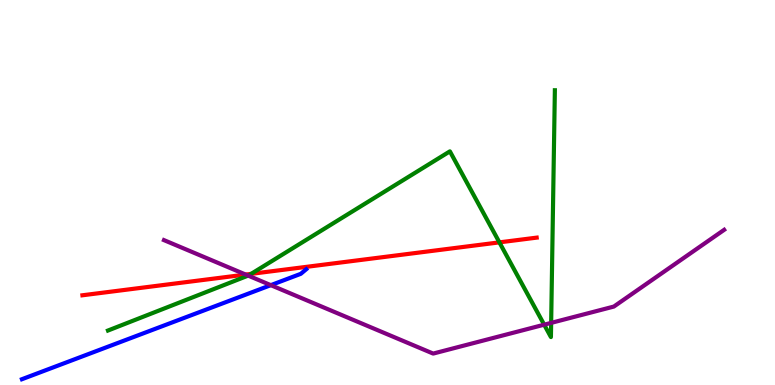[{'lines': ['blue', 'red'], 'intersections': []}, {'lines': ['green', 'red'], 'intersections': [{'x': 3.24, 'y': 2.89}, {'x': 6.44, 'y': 3.7}]}, {'lines': ['purple', 'red'], 'intersections': [{'x': 3.17, 'y': 2.87}]}, {'lines': ['blue', 'green'], 'intersections': []}, {'lines': ['blue', 'purple'], 'intersections': [{'x': 3.49, 'y': 2.59}]}, {'lines': ['green', 'purple'], 'intersections': [{'x': 3.2, 'y': 2.84}, {'x': 7.02, 'y': 1.57}, {'x': 7.11, 'y': 1.61}]}]